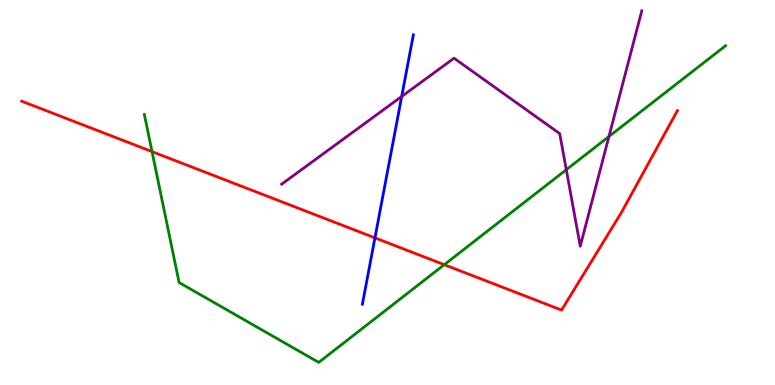[{'lines': ['blue', 'red'], 'intersections': [{'x': 4.84, 'y': 3.82}]}, {'lines': ['green', 'red'], 'intersections': [{'x': 1.96, 'y': 6.06}, {'x': 5.73, 'y': 3.13}]}, {'lines': ['purple', 'red'], 'intersections': []}, {'lines': ['blue', 'green'], 'intersections': []}, {'lines': ['blue', 'purple'], 'intersections': [{'x': 5.18, 'y': 7.49}]}, {'lines': ['green', 'purple'], 'intersections': [{'x': 7.31, 'y': 5.59}, {'x': 7.86, 'y': 6.45}]}]